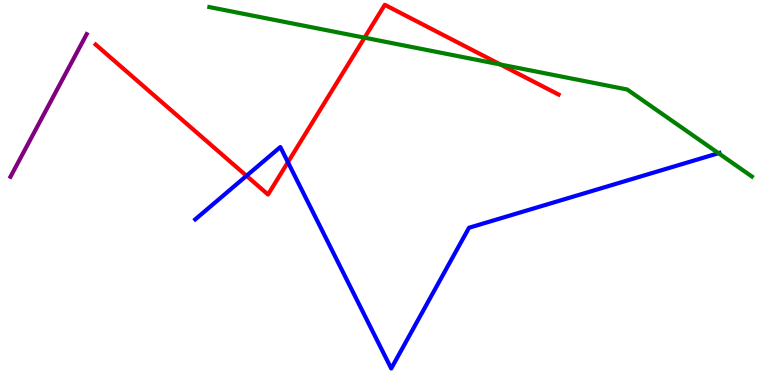[{'lines': ['blue', 'red'], 'intersections': [{'x': 3.18, 'y': 5.43}, {'x': 3.72, 'y': 5.79}]}, {'lines': ['green', 'red'], 'intersections': [{'x': 4.7, 'y': 9.02}, {'x': 6.46, 'y': 8.33}]}, {'lines': ['purple', 'red'], 'intersections': []}, {'lines': ['blue', 'green'], 'intersections': [{'x': 9.27, 'y': 6.02}]}, {'lines': ['blue', 'purple'], 'intersections': []}, {'lines': ['green', 'purple'], 'intersections': []}]